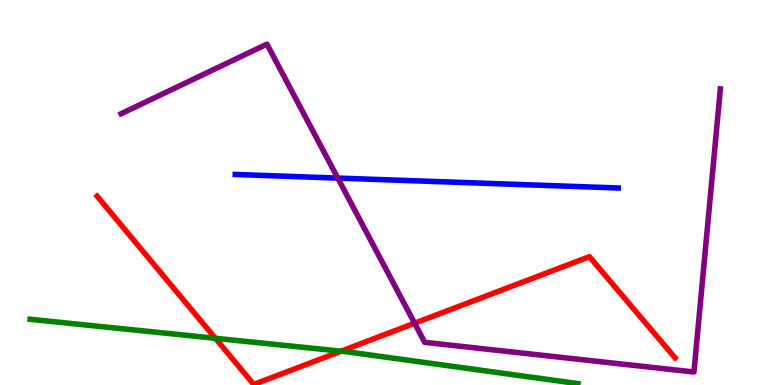[{'lines': ['blue', 'red'], 'intersections': []}, {'lines': ['green', 'red'], 'intersections': [{'x': 2.78, 'y': 1.21}, {'x': 4.4, 'y': 0.878}]}, {'lines': ['purple', 'red'], 'intersections': [{'x': 5.35, 'y': 1.6}]}, {'lines': ['blue', 'green'], 'intersections': []}, {'lines': ['blue', 'purple'], 'intersections': [{'x': 4.36, 'y': 5.37}]}, {'lines': ['green', 'purple'], 'intersections': []}]